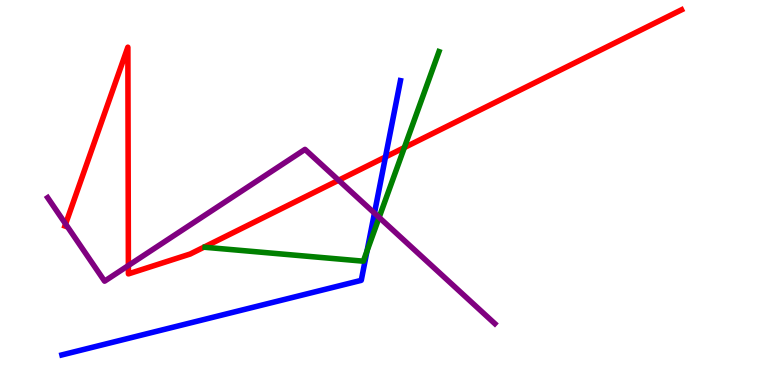[{'lines': ['blue', 'red'], 'intersections': [{'x': 4.97, 'y': 5.92}]}, {'lines': ['green', 'red'], 'intersections': [{'x': 5.22, 'y': 6.17}]}, {'lines': ['purple', 'red'], 'intersections': [{'x': 0.847, 'y': 4.18}, {'x': 1.66, 'y': 3.1}, {'x': 4.37, 'y': 5.32}]}, {'lines': ['blue', 'green'], 'intersections': [{'x': 4.74, 'y': 3.48}]}, {'lines': ['blue', 'purple'], 'intersections': [{'x': 4.83, 'y': 4.46}]}, {'lines': ['green', 'purple'], 'intersections': [{'x': 4.89, 'y': 4.35}]}]